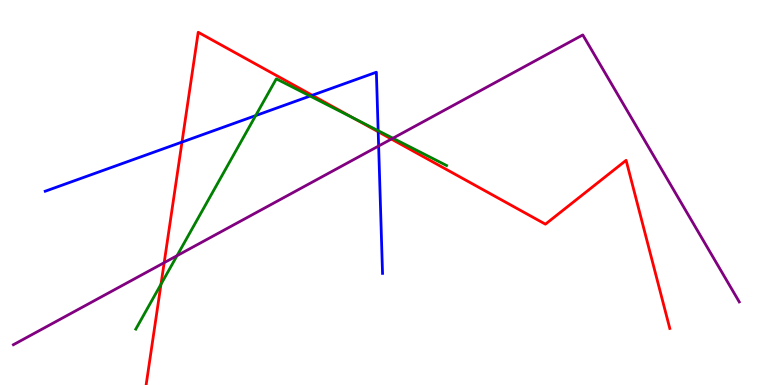[{'lines': ['blue', 'red'], 'intersections': [{'x': 2.35, 'y': 6.31}, {'x': 4.03, 'y': 7.53}, {'x': 4.88, 'y': 6.58}]}, {'lines': ['green', 'red'], 'intersections': [{'x': 2.08, 'y': 2.62}, {'x': 4.57, 'y': 6.92}]}, {'lines': ['purple', 'red'], 'intersections': [{'x': 2.12, 'y': 3.18}, {'x': 5.05, 'y': 6.39}]}, {'lines': ['blue', 'green'], 'intersections': [{'x': 3.3, 'y': 7.0}, {'x': 4.0, 'y': 7.51}, {'x': 4.88, 'y': 6.61}]}, {'lines': ['blue', 'purple'], 'intersections': [{'x': 4.89, 'y': 6.21}]}, {'lines': ['green', 'purple'], 'intersections': [{'x': 2.28, 'y': 3.36}, {'x': 5.07, 'y': 6.41}]}]